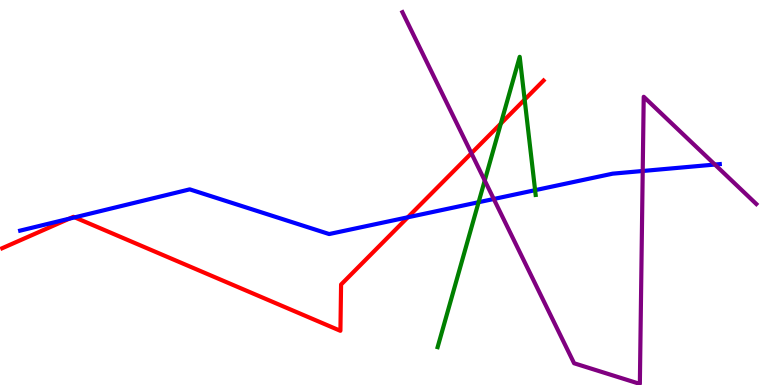[{'lines': ['blue', 'red'], 'intersections': [{'x': 0.893, 'y': 4.32}, {'x': 0.964, 'y': 4.35}, {'x': 5.26, 'y': 4.36}]}, {'lines': ['green', 'red'], 'intersections': [{'x': 6.46, 'y': 6.79}, {'x': 6.77, 'y': 7.41}]}, {'lines': ['purple', 'red'], 'intersections': [{'x': 6.08, 'y': 6.02}]}, {'lines': ['blue', 'green'], 'intersections': [{'x': 6.18, 'y': 4.75}, {'x': 6.9, 'y': 5.06}]}, {'lines': ['blue', 'purple'], 'intersections': [{'x': 6.37, 'y': 4.83}, {'x': 8.29, 'y': 5.56}, {'x': 9.22, 'y': 5.73}]}, {'lines': ['green', 'purple'], 'intersections': [{'x': 6.25, 'y': 5.31}]}]